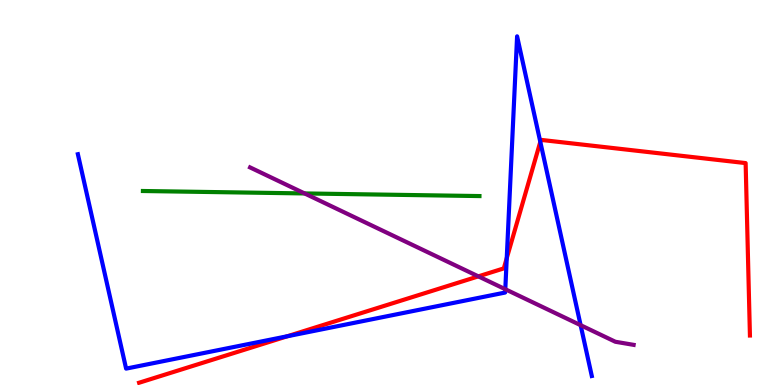[{'lines': ['blue', 'red'], 'intersections': [{'x': 3.71, 'y': 1.27}, {'x': 6.54, 'y': 3.29}, {'x': 6.97, 'y': 6.32}]}, {'lines': ['green', 'red'], 'intersections': []}, {'lines': ['purple', 'red'], 'intersections': [{'x': 6.17, 'y': 2.82}]}, {'lines': ['blue', 'green'], 'intersections': []}, {'lines': ['blue', 'purple'], 'intersections': [{'x': 6.52, 'y': 2.49}, {'x': 7.49, 'y': 1.55}]}, {'lines': ['green', 'purple'], 'intersections': [{'x': 3.93, 'y': 4.98}]}]